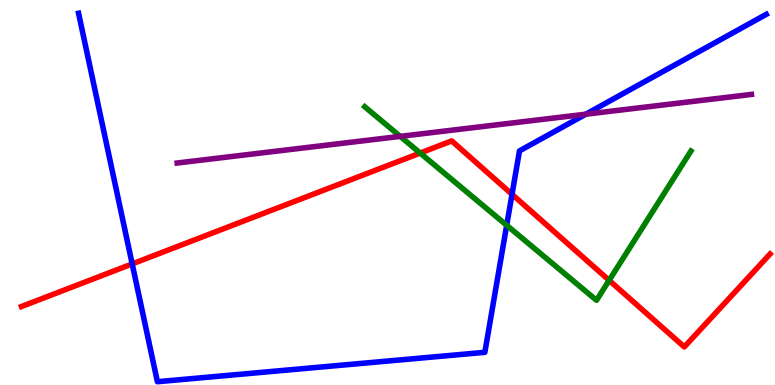[{'lines': ['blue', 'red'], 'intersections': [{'x': 1.71, 'y': 3.15}, {'x': 6.61, 'y': 4.95}]}, {'lines': ['green', 'red'], 'intersections': [{'x': 5.42, 'y': 6.02}, {'x': 7.86, 'y': 2.72}]}, {'lines': ['purple', 'red'], 'intersections': []}, {'lines': ['blue', 'green'], 'intersections': [{'x': 6.54, 'y': 4.15}]}, {'lines': ['blue', 'purple'], 'intersections': [{'x': 7.56, 'y': 7.03}]}, {'lines': ['green', 'purple'], 'intersections': [{'x': 5.16, 'y': 6.46}]}]